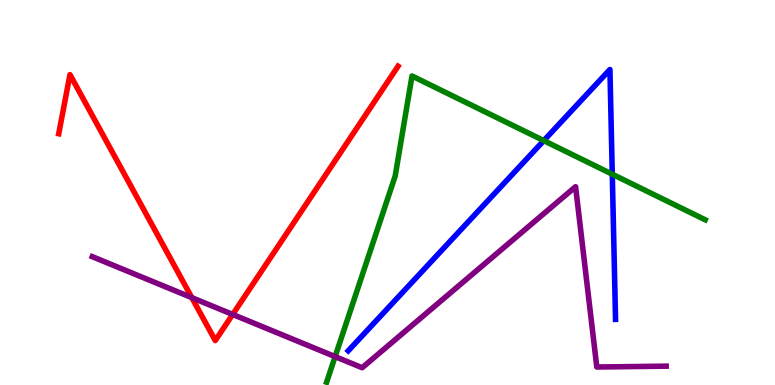[{'lines': ['blue', 'red'], 'intersections': []}, {'lines': ['green', 'red'], 'intersections': []}, {'lines': ['purple', 'red'], 'intersections': [{'x': 2.48, 'y': 2.27}, {'x': 3.0, 'y': 1.83}]}, {'lines': ['blue', 'green'], 'intersections': [{'x': 7.02, 'y': 6.35}, {'x': 7.9, 'y': 5.47}]}, {'lines': ['blue', 'purple'], 'intersections': []}, {'lines': ['green', 'purple'], 'intersections': [{'x': 4.32, 'y': 0.737}]}]